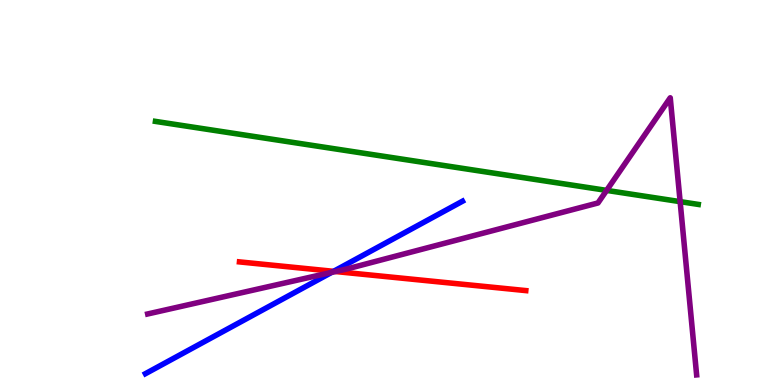[{'lines': ['blue', 'red'], 'intersections': [{'x': 4.3, 'y': 2.95}]}, {'lines': ['green', 'red'], 'intersections': []}, {'lines': ['purple', 'red'], 'intersections': [{'x': 4.33, 'y': 2.95}]}, {'lines': ['blue', 'green'], 'intersections': []}, {'lines': ['blue', 'purple'], 'intersections': [{'x': 4.28, 'y': 2.93}]}, {'lines': ['green', 'purple'], 'intersections': [{'x': 7.83, 'y': 5.05}, {'x': 8.78, 'y': 4.76}]}]